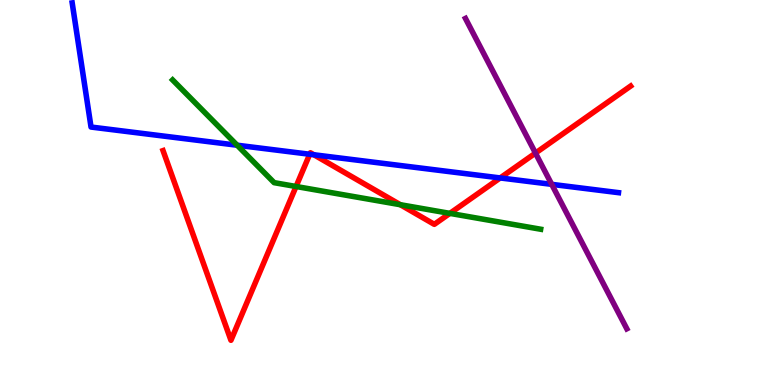[{'lines': ['blue', 'red'], 'intersections': [{'x': 4.0, 'y': 5.99}, {'x': 4.05, 'y': 5.98}, {'x': 6.45, 'y': 5.38}]}, {'lines': ['green', 'red'], 'intersections': [{'x': 3.82, 'y': 5.16}, {'x': 5.17, 'y': 4.68}, {'x': 5.8, 'y': 4.46}]}, {'lines': ['purple', 'red'], 'intersections': [{'x': 6.91, 'y': 6.02}]}, {'lines': ['blue', 'green'], 'intersections': [{'x': 3.06, 'y': 6.23}]}, {'lines': ['blue', 'purple'], 'intersections': [{'x': 7.12, 'y': 5.21}]}, {'lines': ['green', 'purple'], 'intersections': []}]